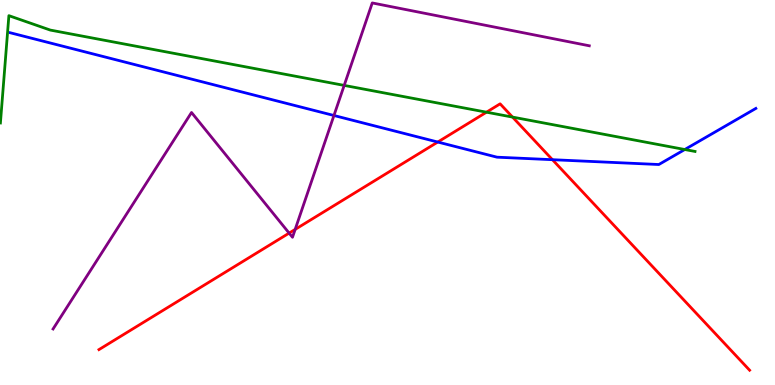[{'lines': ['blue', 'red'], 'intersections': [{'x': 5.65, 'y': 6.31}, {'x': 7.13, 'y': 5.85}]}, {'lines': ['green', 'red'], 'intersections': [{'x': 6.28, 'y': 7.09}, {'x': 6.61, 'y': 6.96}]}, {'lines': ['purple', 'red'], 'intersections': [{'x': 3.73, 'y': 3.95}, {'x': 3.81, 'y': 4.04}]}, {'lines': ['blue', 'green'], 'intersections': [{'x': 8.84, 'y': 6.12}]}, {'lines': ['blue', 'purple'], 'intersections': [{'x': 4.31, 'y': 7.0}]}, {'lines': ['green', 'purple'], 'intersections': [{'x': 4.44, 'y': 7.78}]}]